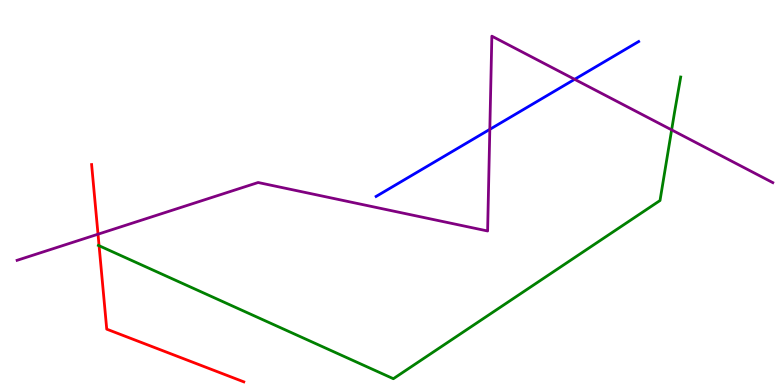[{'lines': ['blue', 'red'], 'intersections': []}, {'lines': ['green', 'red'], 'intersections': [{'x': 1.28, 'y': 3.62}]}, {'lines': ['purple', 'red'], 'intersections': [{'x': 1.26, 'y': 3.92}]}, {'lines': ['blue', 'green'], 'intersections': []}, {'lines': ['blue', 'purple'], 'intersections': [{'x': 6.32, 'y': 6.64}, {'x': 7.41, 'y': 7.94}]}, {'lines': ['green', 'purple'], 'intersections': [{'x': 8.67, 'y': 6.63}]}]